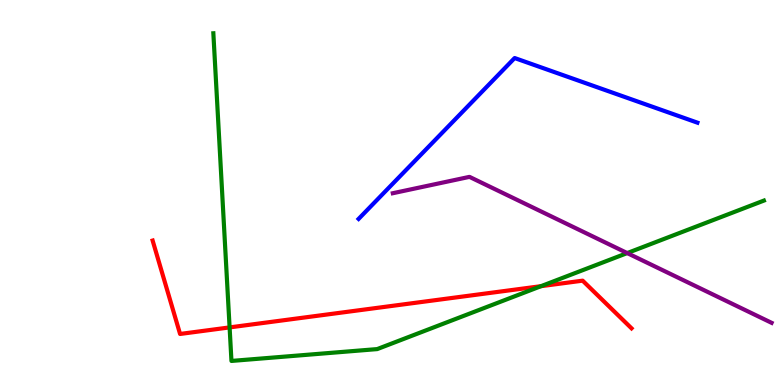[{'lines': ['blue', 'red'], 'intersections': []}, {'lines': ['green', 'red'], 'intersections': [{'x': 2.96, 'y': 1.5}, {'x': 6.98, 'y': 2.57}]}, {'lines': ['purple', 'red'], 'intersections': []}, {'lines': ['blue', 'green'], 'intersections': []}, {'lines': ['blue', 'purple'], 'intersections': []}, {'lines': ['green', 'purple'], 'intersections': [{'x': 8.09, 'y': 3.43}]}]